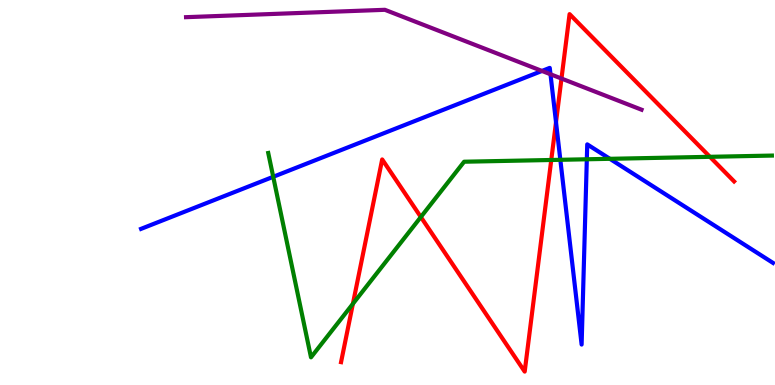[{'lines': ['blue', 'red'], 'intersections': [{'x': 7.17, 'y': 6.83}]}, {'lines': ['green', 'red'], 'intersections': [{'x': 4.55, 'y': 2.11}, {'x': 5.43, 'y': 4.36}, {'x': 7.11, 'y': 5.84}, {'x': 9.16, 'y': 5.93}]}, {'lines': ['purple', 'red'], 'intersections': [{'x': 7.24, 'y': 7.96}]}, {'lines': ['blue', 'green'], 'intersections': [{'x': 3.53, 'y': 5.41}, {'x': 7.23, 'y': 5.85}, {'x': 7.57, 'y': 5.86}, {'x': 7.87, 'y': 5.88}]}, {'lines': ['blue', 'purple'], 'intersections': [{'x': 6.99, 'y': 8.16}, {'x': 7.1, 'y': 8.07}]}, {'lines': ['green', 'purple'], 'intersections': []}]